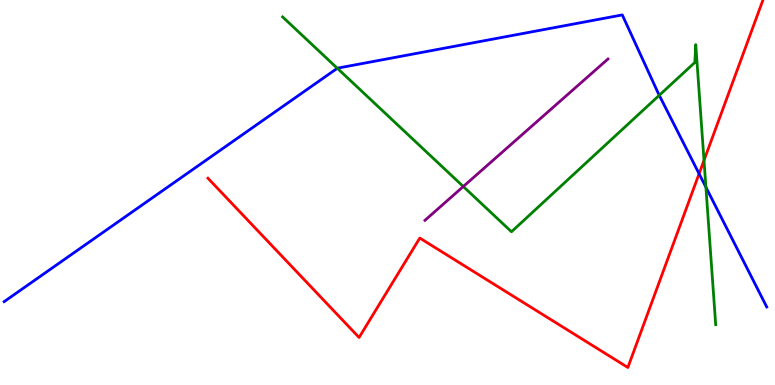[{'lines': ['blue', 'red'], 'intersections': [{'x': 9.02, 'y': 5.49}]}, {'lines': ['green', 'red'], 'intersections': [{'x': 9.08, 'y': 5.83}]}, {'lines': ['purple', 'red'], 'intersections': []}, {'lines': ['blue', 'green'], 'intersections': [{'x': 4.35, 'y': 8.23}, {'x': 8.51, 'y': 7.52}, {'x': 9.11, 'y': 5.14}]}, {'lines': ['blue', 'purple'], 'intersections': []}, {'lines': ['green', 'purple'], 'intersections': [{'x': 5.98, 'y': 5.16}]}]